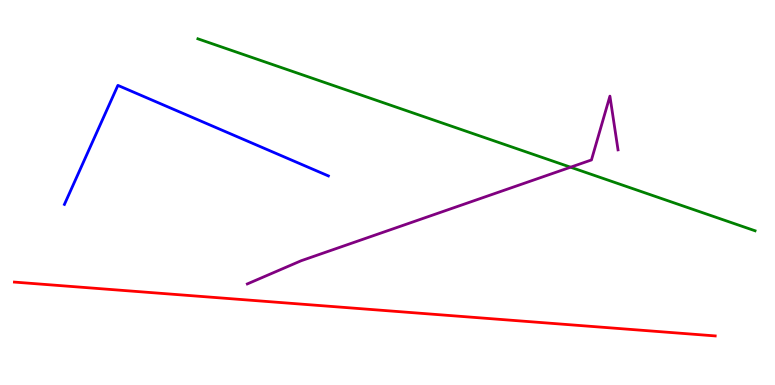[{'lines': ['blue', 'red'], 'intersections': []}, {'lines': ['green', 'red'], 'intersections': []}, {'lines': ['purple', 'red'], 'intersections': []}, {'lines': ['blue', 'green'], 'intersections': []}, {'lines': ['blue', 'purple'], 'intersections': []}, {'lines': ['green', 'purple'], 'intersections': [{'x': 7.36, 'y': 5.66}]}]